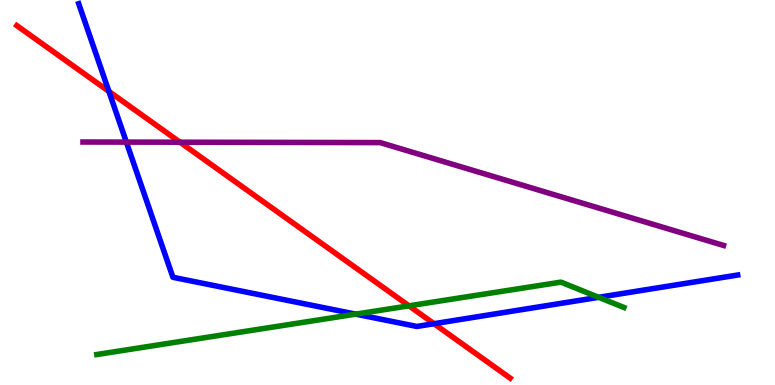[{'lines': ['blue', 'red'], 'intersections': [{'x': 1.41, 'y': 7.63}, {'x': 5.6, 'y': 1.59}]}, {'lines': ['green', 'red'], 'intersections': [{'x': 5.28, 'y': 2.06}]}, {'lines': ['purple', 'red'], 'intersections': [{'x': 2.32, 'y': 6.31}]}, {'lines': ['blue', 'green'], 'intersections': [{'x': 4.59, 'y': 1.84}, {'x': 7.72, 'y': 2.28}]}, {'lines': ['blue', 'purple'], 'intersections': [{'x': 1.63, 'y': 6.31}]}, {'lines': ['green', 'purple'], 'intersections': []}]